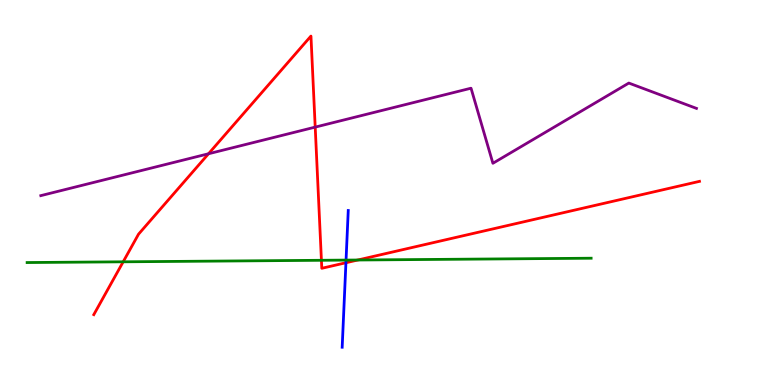[{'lines': ['blue', 'red'], 'intersections': [{'x': 4.46, 'y': 3.18}]}, {'lines': ['green', 'red'], 'intersections': [{'x': 1.59, 'y': 3.2}, {'x': 4.15, 'y': 3.24}, {'x': 4.62, 'y': 3.25}]}, {'lines': ['purple', 'red'], 'intersections': [{'x': 2.69, 'y': 6.01}, {'x': 4.07, 'y': 6.7}]}, {'lines': ['blue', 'green'], 'intersections': [{'x': 4.47, 'y': 3.24}]}, {'lines': ['blue', 'purple'], 'intersections': []}, {'lines': ['green', 'purple'], 'intersections': []}]